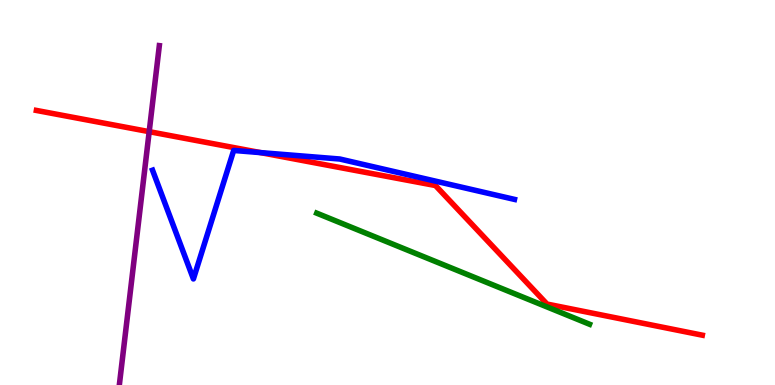[{'lines': ['blue', 'red'], 'intersections': [{'x': 3.36, 'y': 6.04}]}, {'lines': ['green', 'red'], 'intersections': []}, {'lines': ['purple', 'red'], 'intersections': [{'x': 1.93, 'y': 6.58}]}, {'lines': ['blue', 'green'], 'intersections': []}, {'lines': ['blue', 'purple'], 'intersections': []}, {'lines': ['green', 'purple'], 'intersections': []}]